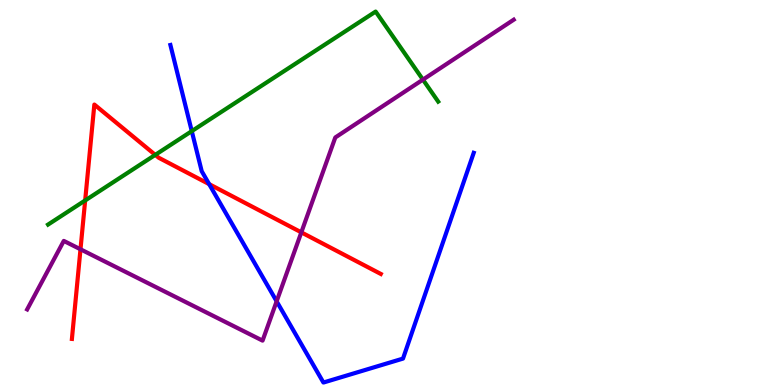[{'lines': ['blue', 'red'], 'intersections': [{'x': 2.7, 'y': 5.22}]}, {'lines': ['green', 'red'], 'intersections': [{'x': 1.1, 'y': 4.79}, {'x': 2.0, 'y': 5.98}]}, {'lines': ['purple', 'red'], 'intersections': [{'x': 1.04, 'y': 3.53}, {'x': 3.89, 'y': 3.96}]}, {'lines': ['blue', 'green'], 'intersections': [{'x': 2.47, 'y': 6.59}]}, {'lines': ['blue', 'purple'], 'intersections': [{'x': 3.57, 'y': 2.17}]}, {'lines': ['green', 'purple'], 'intersections': [{'x': 5.46, 'y': 7.93}]}]